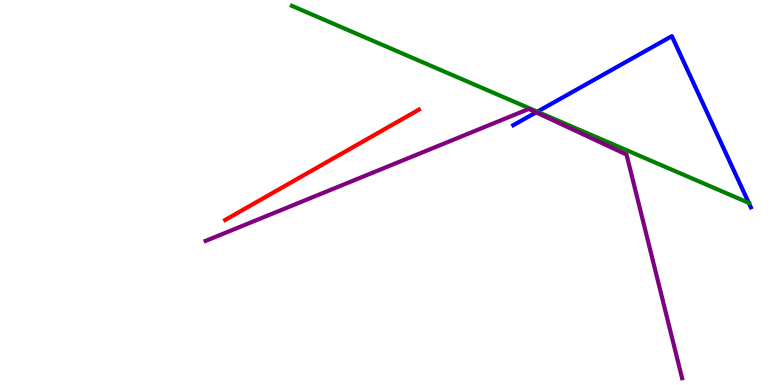[{'lines': ['blue', 'red'], 'intersections': []}, {'lines': ['green', 'red'], 'intersections': []}, {'lines': ['purple', 'red'], 'intersections': []}, {'lines': ['blue', 'green'], 'intersections': [{'x': 6.93, 'y': 7.1}, {'x': 9.66, 'y': 4.73}]}, {'lines': ['blue', 'purple'], 'intersections': [{'x': 6.92, 'y': 7.08}]}, {'lines': ['green', 'purple'], 'intersections': []}]